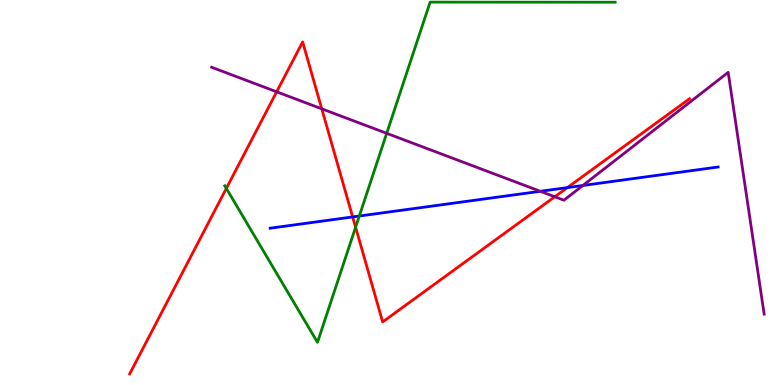[{'lines': ['blue', 'red'], 'intersections': [{'x': 4.55, 'y': 4.37}, {'x': 7.32, 'y': 5.13}]}, {'lines': ['green', 'red'], 'intersections': [{'x': 2.92, 'y': 5.11}, {'x': 4.59, 'y': 4.1}]}, {'lines': ['purple', 'red'], 'intersections': [{'x': 3.57, 'y': 7.62}, {'x': 4.15, 'y': 7.17}, {'x': 7.16, 'y': 4.89}]}, {'lines': ['blue', 'green'], 'intersections': [{'x': 4.64, 'y': 4.39}]}, {'lines': ['blue', 'purple'], 'intersections': [{'x': 6.97, 'y': 5.03}, {'x': 7.52, 'y': 5.18}]}, {'lines': ['green', 'purple'], 'intersections': [{'x': 4.99, 'y': 6.54}]}]